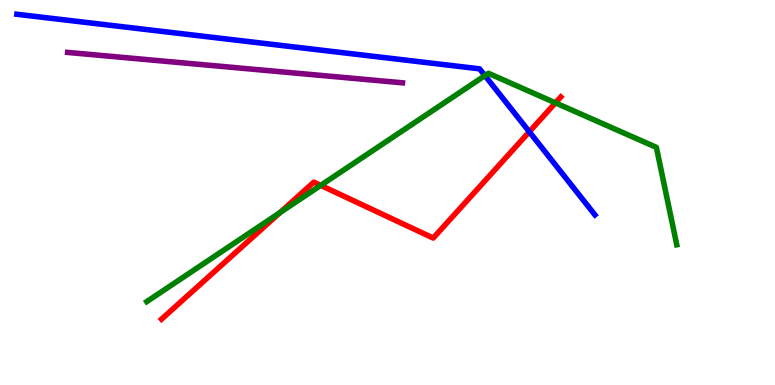[{'lines': ['blue', 'red'], 'intersections': [{'x': 6.83, 'y': 6.58}]}, {'lines': ['green', 'red'], 'intersections': [{'x': 3.61, 'y': 4.48}, {'x': 4.14, 'y': 5.19}, {'x': 7.17, 'y': 7.33}]}, {'lines': ['purple', 'red'], 'intersections': []}, {'lines': ['blue', 'green'], 'intersections': [{'x': 6.26, 'y': 8.04}]}, {'lines': ['blue', 'purple'], 'intersections': []}, {'lines': ['green', 'purple'], 'intersections': []}]